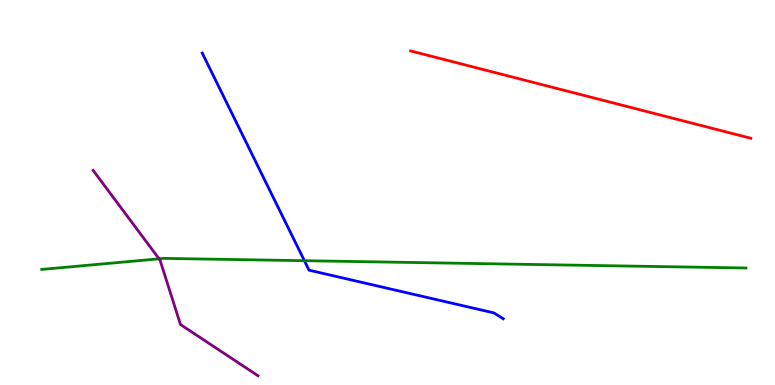[{'lines': ['blue', 'red'], 'intersections': []}, {'lines': ['green', 'red'], 'intersections': []}, {'lines': ['purple', 'red'], 'intersections': []}, {'lines': ['blue', 'green'], 'intersections': [{'x': 3.93, 'y': 3.23}]}, {'lines': ['blue', 'purple'], 'intersections': []}, {'lines': ['green', 'purple'], 'intersections': [{'x': 2.05, 'y': 3.28}]}]